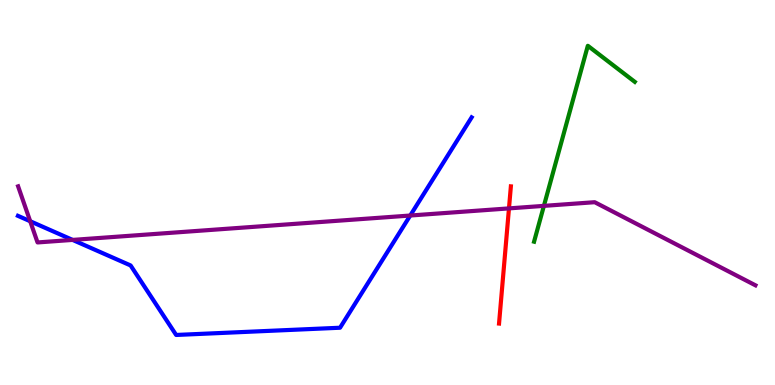[{'lines': ['blue', 'red'], 'intersections': []}, {'lines': ['green', 'red'], 'intersections': []}, {'lines': ['purple', 'red'], 'intersections': [{'x': 6.57, 'y': 4.59}]}, {'lines': ['blue', 'green'], 'intersections': []}, {'lines': ['blue', 'purple'], 'intersections': [{'x': 0.39, 'y': 4.25}, {'x': 0.937, 'y': 3.77}, {'x': 5.29, 'y': 4.4}]}, {'lines': ['green', 'purple'], 'intersections': [{'x': 7.02, 'y': 4.65}]}]